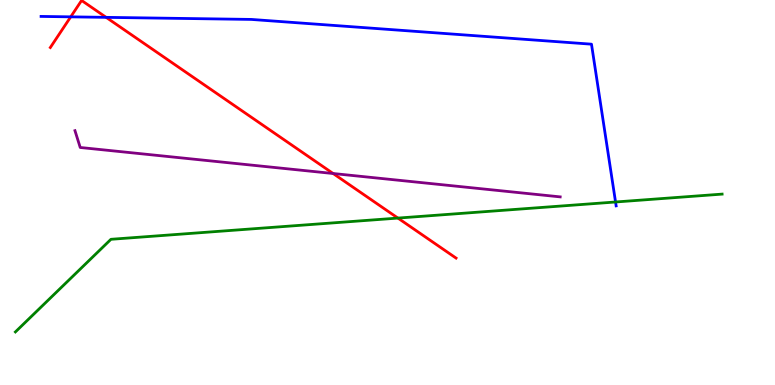[{'lines': ['blue', 'red'], 'intersections': [{'x': 0.912, 'y': 9.56}, {'x': 1.37, 'y': 9.55}]}, {'lines': ['green', 'red'], 'intersections': [{'x': 5.13, 'y': 4.34}]}, {'lines': ['purple', 'red'], 'intersections': [{'x': 4.3, 'y': 5.49}]}, {'lines': ['blue', 'green'], 'intersections': [{'x': 7.94, 'y': 4.75}]}, {'lines': ['blue', 'purple'], 'intersections': []}, {'lines': ['green', 'purple'], 'intersections': []}]